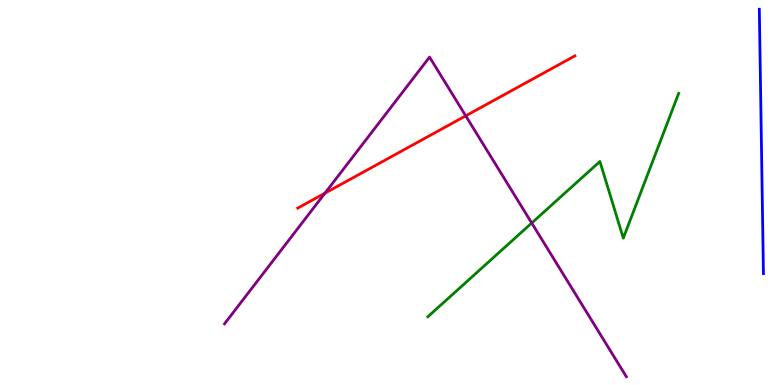[{'lines': ['blue', 'red'], 'intersections': []}, {'lines': ['green', 'red'], 'intersections': []}, {'lines': ['purple', 'red'], 'intersections': [{'x': 4.19, 'y': 4.98}, {'x': 6.01, 'y': 6.99}]}, {'lines': ['blue', 'green'], 'intersections': []}, {'lines': ['blue', 'purple'], 'intersections': []}, {'lines': ['green', 'purple'], 'intersections': [{'x': 6.86, 'y': 4.21}]}]